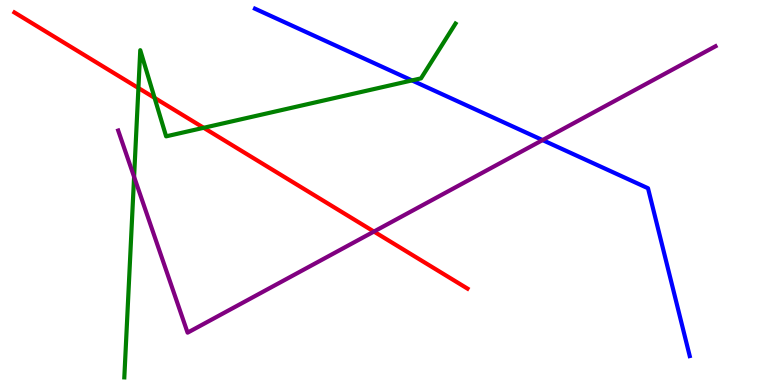[{'lines': ['blue', 'red'], 'intersections': []}, {'lines': ['green', 'red'], 'intersections': [{'x': 1.79, 'y': 7.71}, {'x': 1.99, 'y': 7.46}, {'x': 2.63, 'y': 6.68}]}, {'lines': ['purple', 'red'], 'intersections': [{'x': 4.82, 'y': 3.99}]}, {'lines': ['blue', 'green'], 'intersections': [{'x': 5.32, 'y': 7.91}]}, {'lines': ['blue', 'purple'], 'intersections': [{'x': 7.0, 'y': 6.36}]}, {'lines': ['green', 'purple'], 'intersections': [{'x': 1.73, 'y': 5.41}]}]